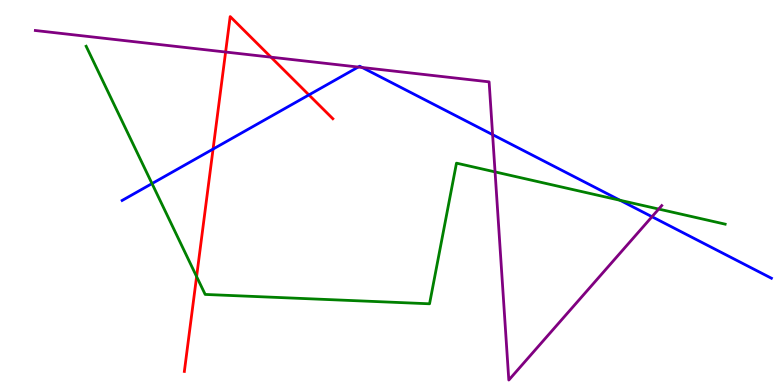[{'lines': ['blue', 'red'], 'intersections': [{'x': 2.75, 'y': 6.13}, {'x': 3.99, 'y': 7.53}]}, {'lines': ['green', 'red'], 'intersections': [{'x': 2.54, 'y': 2.82}]}, {'lines': ['purple', 'red'], 'intersections': [{'x': 2.91, 'y': 8.65}, {'x': 3.5, 'y': 8.52}]}, {'lines': ['blue', 'green'], 'intersections': [{'x': 1.96, 'y': 5.23}, {'x': 8.0, 'y': 4.8}]}, {'lines': ['blue', 'purple'], 'intersections': [{'x': 4.62, 'y': 8.26}, {'x': 4.67, 'y': 8.25}, {'x': 6.36, 'y': 6.5}, {'x': 8.41, 'y': 4.37}]}, {'lines': ['green', 'purple'], 'intersections': [{'x': 6.39, 'y': 5.54}, {'x': 8.5, 'y': 4.57}]}]